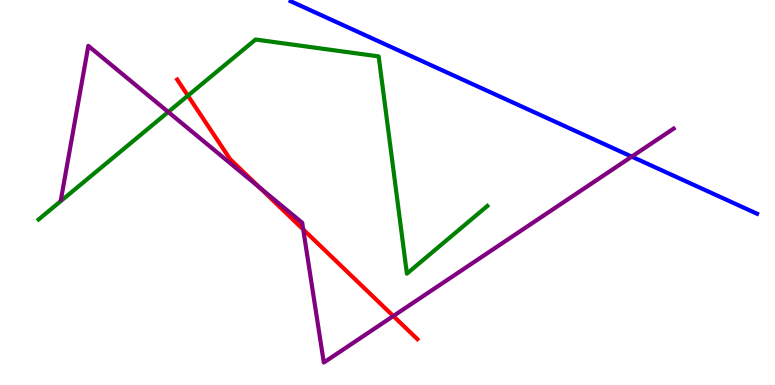[{'lines': ['blue', 'red'], 'intersections': []}, {'lines': ['green', 'red'], 'intersections': [{'x': 2.42, 'y': 7.52}]}, {'lines': ['purple', 'red'], 'intersections': [{'x': 3.35, 'y': 5.13}, {'x': 3.91, 'y': 4.04}, {'x': 5.08, 'y': 1.79}]}, {'lines': ['blue', 'green'], 'intersections': []}, {'lines': ['blue', 'purple'], 'intersections': [{'x': 8.15, 'y': 5.93}]}, {'lines': ['green', 'purple'], 'intersections': [{'x': 2.17, 'y': 7.09}]}]